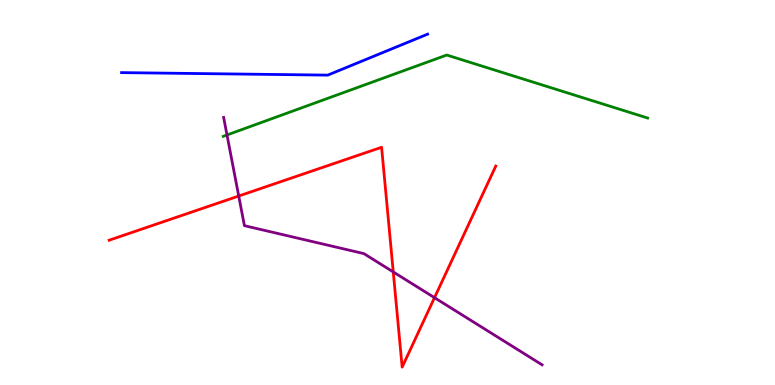[{'lines': ['blue', 'red'], 'intersections': []}, {'lines': ['green', 'red'], 'intersections': []}, {'lines': ['purple', 'red'], 'intersections': [{'x': 3.08, 'y': 4.91}, {'x': 5.07, 'y': 2.94}, {'x': 5.61, 'y': 2.27}]}, {'lines': ['blue', 'green'], 'intersections': []}, {'lines': ['blue', 'purple'], 'intersections': []}, {'lines': ['green', 'purple'], 'intersections': [{'x': 2.93, 'y': 6.49}]}]